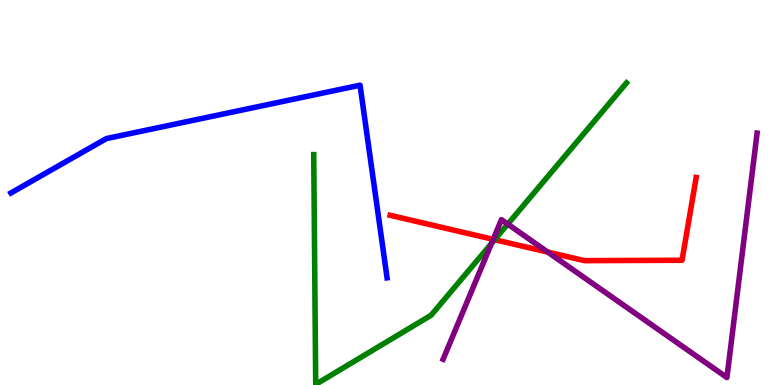[{'lines': ['blue', 'red'], 'intersections': []}, {'lines': ['green', 'red'], 'intersections': [{'x': 6.38, 'y': 3.77}]}, {'lines': ['purple', 'red'], 'intersections': [{'x': 6.36, 'y': 3.78}, {'x': 7.07, 'y': 3.45}]}, {'lines': ['blue', 'green'], 'intersections': []}, {'lines': ['blue', 'purple'], 'intersections': []}, {'lines': ['green', 'purple'], 'intersections': [{'x': 6.34, 'y': 3.68}, {'x': 6.55, 'y': 4.18}]}]